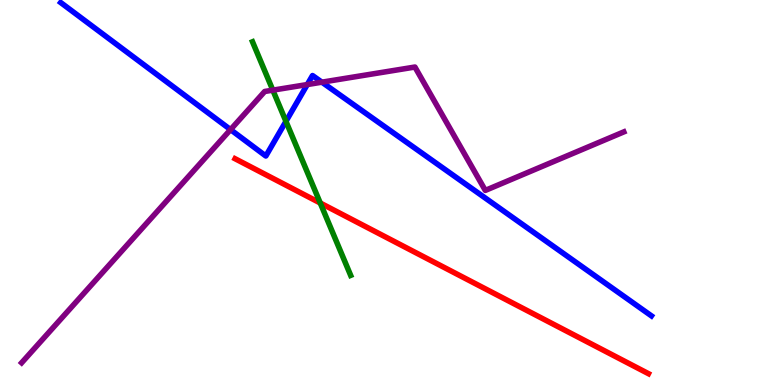[{'lines': ['blue', 'red'], 'intersections': []}, {'lines': ['green', 'red'], 'intersections': [{'x': 4.13, 'y': 4.73}]}, {'lines': ['purple', 'red'], 'intersections': []}, {'lines': ['blue', 'green'], 'intersections': [{'x': 3.69, 'y': 6.85}]}, {'lines': ['blue', 'purple'], 'intersections': [{'x': 2.97, 'y': 6.63}, {'x': 3.96, 'y': 7.8}, {'x': 4.15, 'y': 7.87}]}, {'lines': ['green', 'purple'], 'intersections': [{'x': 3.52, 'y': 7.66}]}]